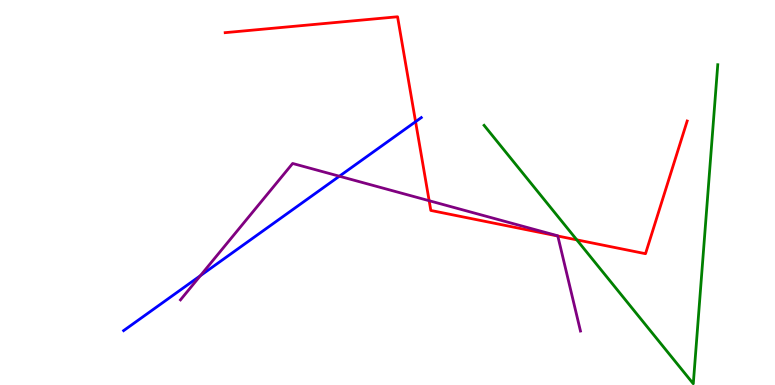[{'lines': ['blue', 'red'], 'intersections': [{'x': 5.36, 'y': 6.84}]}, {'lines': ['green', 'red'], 'intersections': [{'x': 7.44, 'y': 3.77}]}, {'lines': ['purple', 'red'], 'intersections': [{'x': 5.54, 'y': 4.79}, {'x': 7.2, 'y': 3.87}]}, {'lines': ['blue', 'green'], 'intersections': []}, {'lines': ['blue', 'purple'], 'intersections': [{'x': 2.59, 'y': 2.84}, {'x': 4.38, 'y': 5.42}]}, {'lines': ['green', 'purple'], 'intersections': []}]